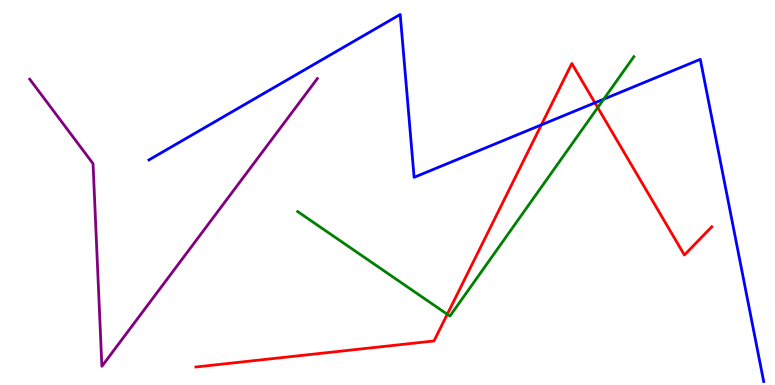[{'lines': ['blue', 'red'], 'intersections': [{'x': 6.99, 'y': 6.76}, {'x': 7.68, 'y': 7.33}]}, {'lines': ['green', 'red'], 'intersections': [{'x': 5.77, 'y': 1.84}, {'x': 7.71, 'y': 7.21}]}, {'lines': ['purple', 'red'], 'intersections': []}, {'lines': ['blue', 'green'], 'intersections': [{'x': 7.79, 'y': 7.42}]}, {'lines': ['blue', 'purple'], 'intersections': []}, {'lines': ['green', 'purple'], 'intersections': []}]